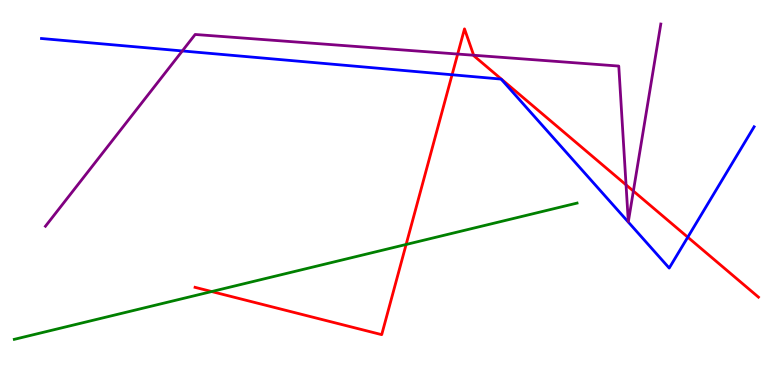[{'lines': ['blue', 'red'], 'intersections': [{'x': 5.83, 'y': 8.06}, {'x': 8.87, 'y': 3.84}]}, {'lines': ['green', 'red'], 'intersections': [{'x': 2.73, 'y': 2.43}, {'x': 5.24, 'y': 3.65}]}, {'lines': ['purple', 'red'], 'intersections': [{'x': 5.91, 'y': 8.6}, {'x': 6.11, 'y': 8.57}, {'x': 8.08, 'y': 5.2}, {'x': 8.17, 'y': 5.04}]}, {'lines': ['blue', 'green'], 'intersections': []}, {'lines': ['blue', 'purple'], 'intersections': [{'x': 2.35, 'y': 8.68}]}, {'lines': ['green', 'purple'], 'intersections': []}]